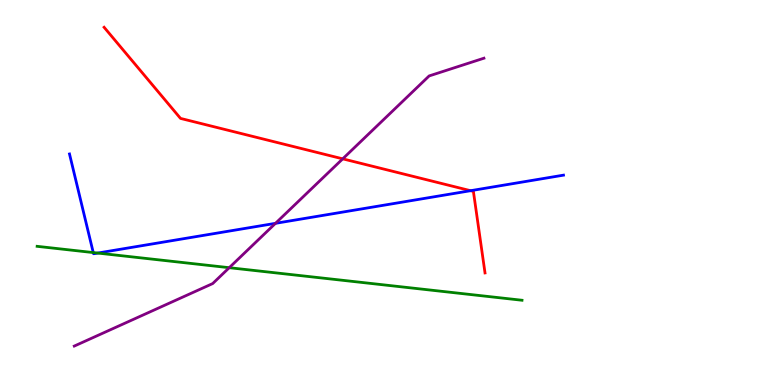[{'lines': ['blue', 'red'], 'intersections': [{'x': 6.07, 'y': 5.05}]}, {'lines': ['green', 'red'], 'intersections': []}, {'lines': ['purple', 'red'], 'intersections': [{'x': 4.42, 'y': 5.87}]}, {'lines': ['blue', 'green'], 'intersections': [{'x': 1.2, 'y': 3.44}, {'x': 1.26, 'y': 3.43}]}, {'lines': ['blue', 'purple'], 'intersections': [{'x': 3.55, 'y': 4.2}]}, {'lines': ['green', 'purple'], 'intersections': [{'x': 2.96, 'y': 3.05}]}]